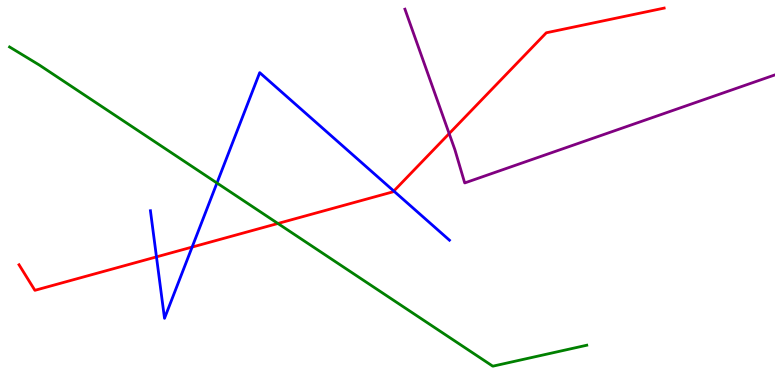[{'lines': ['blue', 'red'], 'intersections': [{'x': 2.02, 'y': 3.33}, {'x': 2.48, 'y': 3.58}, {'x': 5.08, 'y': 5.04}]}, {'lines': ['green', 'red'], 'intersections': [{'x': 3.59, 'y': 4.2}]}, {'lines': ['purple', 'red'], 'intersections': [{'x': 5.8, 'y': 6.53}]}, {'lines': ['blue', 'green'], 'intersections': [{'x': 2.8, 'y': 5.25}]}, {'lines': ['blue', 'purple'], 'intersections': []}, {'lines': ['green', 'purple'], 'intersections': []}]